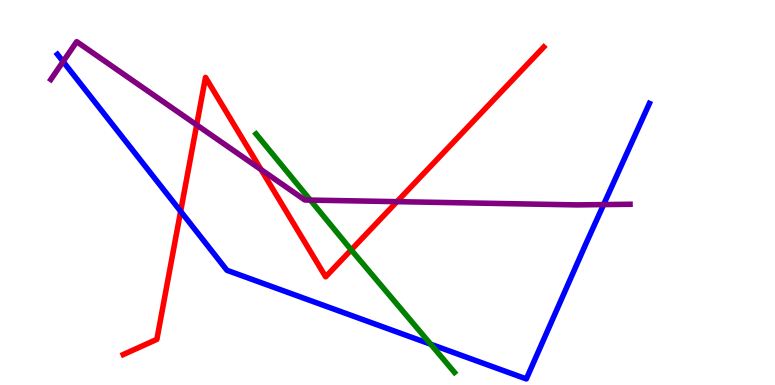[{'lines': ['blue', 'red'], 'intersections': [{'x': 2.33, 'y': 4.51}]}, {'lines': ['green', 'red'], 'intersections': [{'x': 4.53, 'y': 3.51}]}, {'lines': ['purple', 'red'], 'intersections': [{'x': 2.54, 'y': 6.75}, {'x': 3.37, 'y': 5.59}, {'x': 5.12, 'y': 4.76}]}, {'lines': ['blue', 'green'], 'intersections': [{'x': 5.56, 'y': 1.06}]}, {'lines': ['blue', 'purple'], 'intersections': [{'x': 0.814, 'y': 8.4}, {'x': 7.79, 'y': 4.69}]}, {'lines': ['green', 'purple'], 'intersections': [{'x': 4.0, 'y': 4.8}]}]